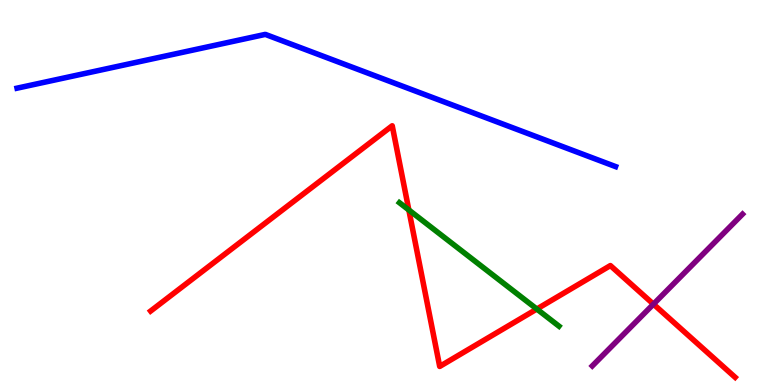[{'lines': ['blue', 'red'], 'intersections': []}, {'lines': ['green', 'red'], 'intersections': [{'x': 5.28, 'y': 4.55}, {'x': 6.93, 'y': 1.97}]}, {'lines': ['purple', 'red'], 'intersections': [{'x': 8.43, 'y': 2.1}]}, {'lines': ['blue', 'green'], 'intersections': []}, {'lines': ['blue', 'purple'], 'intersections': []}, {'lines': ['green', 'purple'], 'intersections': []}]